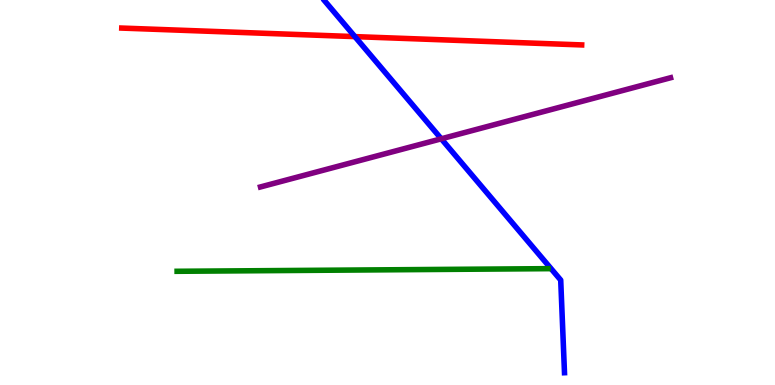[{'lines': ['blue', 'red'], 'intersections': [{'x': 4.58, 'y': 9.05}]}, {'lines': ['green', 'red'], 'intersections': []}, {'lines': ['purple', 'red'], 'intersections': []}, {'lines': ['blue', 'green'], 'intersections': []}, {'lines': ['blue', 'purple'], 'intersections': [{'x': 5.69, 'y': 6.39}]}, {'lines': ['green', 'purple'], 'intersections': []}]